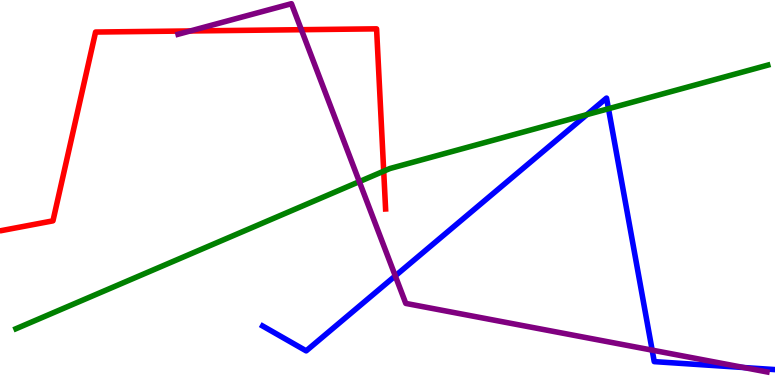[{'lines': ['blue', 'red'], 'intersections': []}, {'lines': ['green', 'red'], 'intersections': [{'x': 4.95, 'y': 5.55}]}, {'lines': ['purple', 'red'], 'intersections': [{'x': 2.46, 'y': 9.2}, {'x': 3.89, 'y': 9.23}]}, {'lines': ['blue', 'green'], 'intersections': [{'x': 7.57, 'y': 7.02}, {'x': 7.85, 'y': 7.18}]}, {'lines': ['blue', 'purple'], 'intersections': [{'x': 5.1, 'y': 2.83}, {'x': 8.41, 'y': 0.905}, {'x': 9.6, 'y': 0.453}]}, {'lines': ['green', 'purple'], 'intersections': [{'x': 4.64, 'y': 5.28}]}]